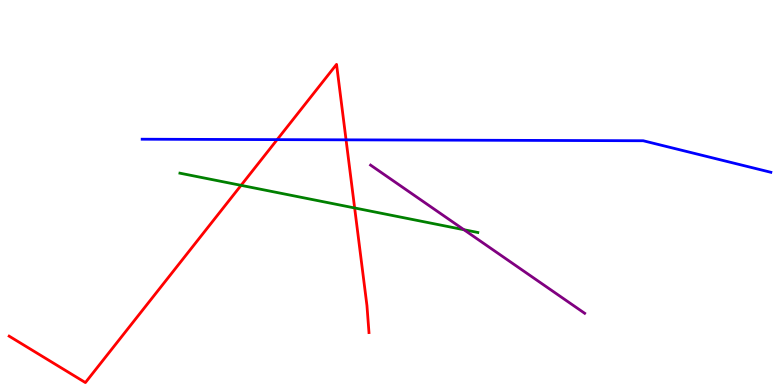[{'lines': ['blue', 'red'], 'intersections': [{'x': 3.58, 'y': 6.37}, {'x': 4.47, 'y': 6.37}]}, {'lines': ['green', 'red'], 'intersections': [{'x': 3.11, 'y': 5.19}, {'x': 4.58, 'y': 4.6}]}, {'lines': ['purple', 'red'], 'intersections': []}, {'lines': ['blue', 'green'], 'intersections': []}, {'lines': ['blue', 'purple'], 'intersections': []}, {'lines': ['green', 'purple'], 'intersections': [{'x': 5.99, 'y': 4.03}]}]